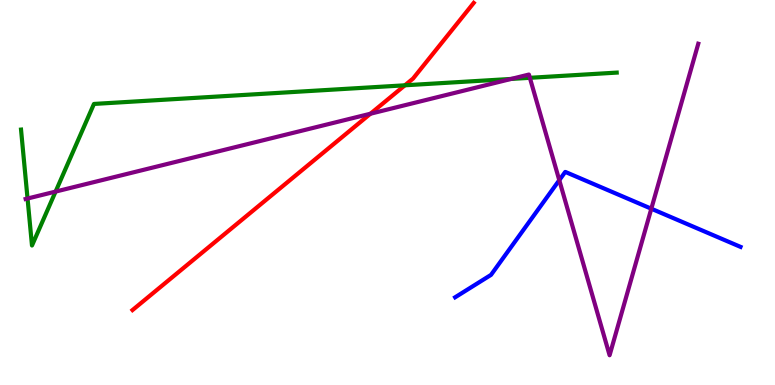[{'lines': ['blue', 'red'], 'intersections': []}, {'lines': ['green', 'red'], 'intersections': [{'x': 5.22, 'y': 7.78}]}, {'lines': ['purple', 'red'], 'intersections': [{'x': 4.78, 'y': 7.05}]}, {'lines': ['blue', 'green'], 'intersections': []}, {'lines': ['blue', 'purple'], 'intersections': [{'x': 7.22, 'y': 5.32}, {'x': 8.4, 'y': 4.58}]}, {'lines': ['green', 'purple'], 'intersections': [{'x': 0.355, 'y': 4.84}, {'x': 0.717, 'y': 5.02}, {'x': 6.6, 'y': 7.95}, {'x': 6.84, 'y': 7.98}]}]